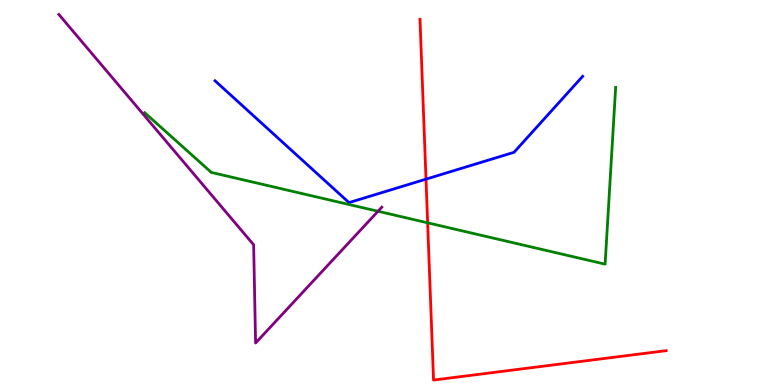[{'lines': ['blue', 'red'], 'intersections': [{'x': 5.5, 'y': 5.35}]}, {'lines': ['green', 'red'], 'intersections': [{'x': 5.52, 'y': 4.21}]}, {'lines': ['purple', 'red'], 'intersections': []}, {'lines': ['blue', 'green'], 'intersections': []}, {'lines': ['blue', 'purple'], 'intersections': []}, {'lines': ['green', 'purple'], 'intersections': [{'x': 4.88, 'y': 4.51}]}]